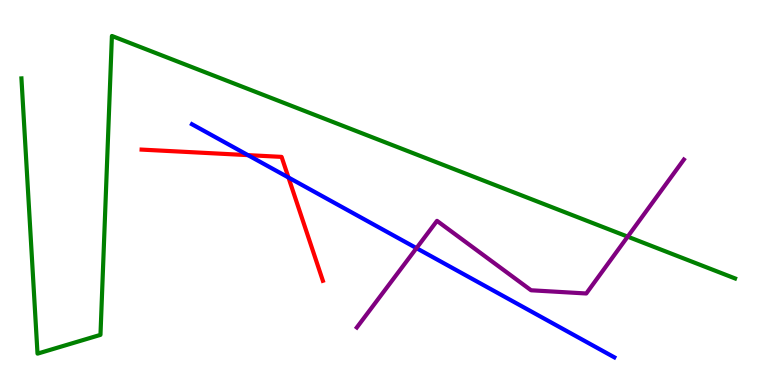[{'lines': ['blue', 'red'], 'intersections': [{'x': 3.2, 'y': 5.97}, {'x': 3.72, 'y': 5.39}]}, {'lines': ['green', 'red'], 'intersections': []}, {'lines': ['purple', 'red'], 'intersections': []}, {'lines': ['blue', 'green'], 'intersections': []}, {'lines': ['blue', 'purple'], 'intersections': [{'x': 5.37, 'y': 3.55}]}, {'lines': ['green', 'purple'], 'intersections': [{'x': 8.1, 'y': 3.85}]}]